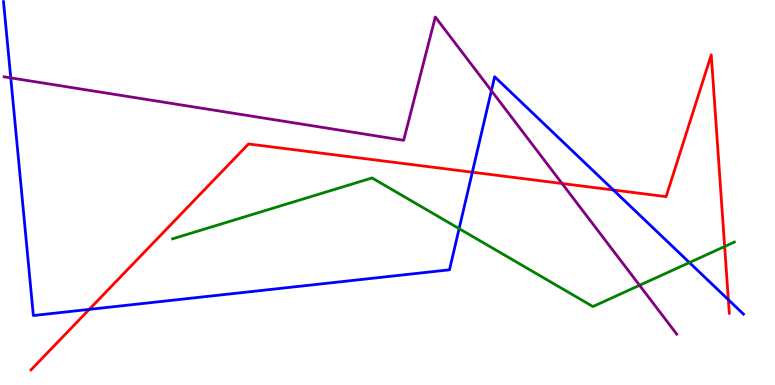[{'lines': ['blue', 'red'], 'intersections': [{'x': 1.15, 'y': 1.96}, {'x': 6.09, 'y': 5.53}, {'x': 7.91, 'y': 5.07}, {'x': 9.4, 'y': 2.22}]}, {'lines': ['green', 'red'], 'intersections': [{'x': 9.35, 'y': 3.6}]}, {'lines': ['purple', 'red'], 'intersections': [{'x': 7.25, 'y': 5.23}]}, {'lines': ['blue', 'green'], 'intersections': [{'x': 5.92, 'y': 4.06}, {'x': 8.9, 'y': 3.18}]}, {'lines': ['blue', 'purple'], 'intersections': [{'x': 0.139, 'y': 7.98}, {'x': 6.34, 'y': 7.64}]}, {'lines': ['green', 'purple'], 'intersections': [{'x': 8.25, 'y': 2.59}]}]